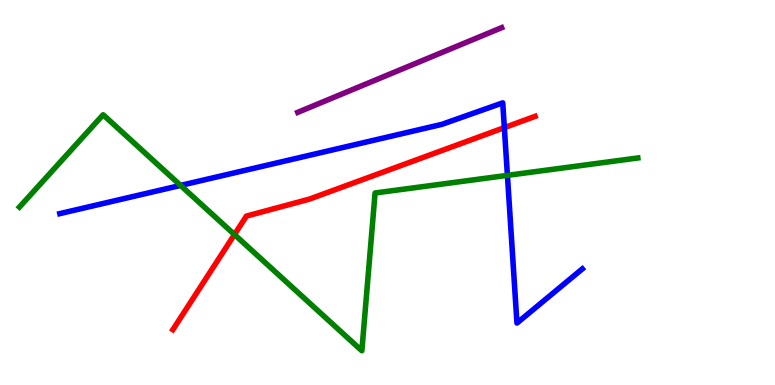[{'lines': ['blue', 'red'], 'intersections': [{'x': 6.51, 'y': 6.68}]}, {'lines': ['green', 'red'], 'intersections': [{'x': 3.03, 'y': 3.91}]}, {'lines': ['purple', 'red'], 'intersections': []}, {'lines': ['blue', 'green'], 'intersections': [{'x': 2.33, 'y': 5.18}, {'x': 6.55, 'y': 5.45}]}, {'lines': ['blue', 'purple'], 'intersections': []}, {'lines': ['green', 'purple'], 'intersections': []}]